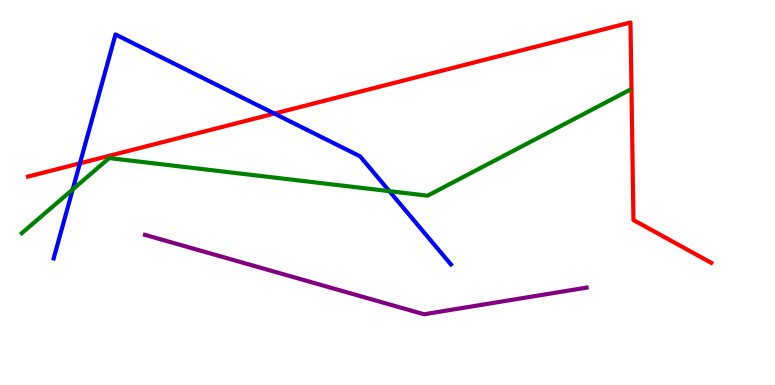[{'lines': ['blue', 'red'], 'intersections': [{'x': 1.03, 'y': 5.76}, {'x': 3.54, 'y': 7.05}]}, {'lines': ['green', 'red'], 'intersections': []}, {'lines': ['purple', 'red'], 'intersections': []}, {'lines': ['blue', 'green'], 'intersections': [{'x': 0.938, 'y': 5.08}, {'x': 5.02, 'y': 5.03}]}, {'lines': ['blue', 'purple'], 'intersections': []}, {'lines': ['green', 'purple'], 'intersections': []}]